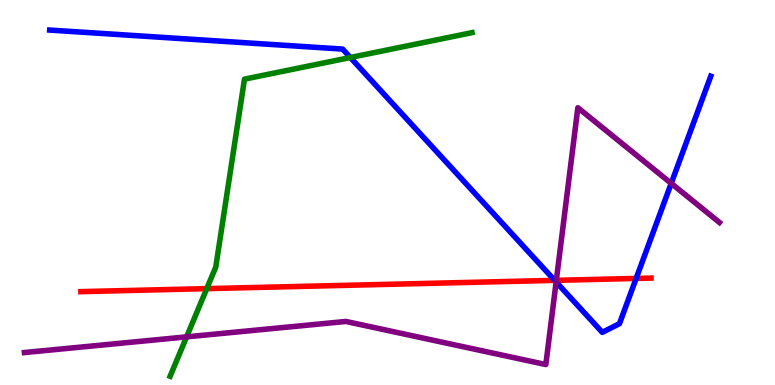[{'lines': ['blue', 'red'], 'intersections': [{'x': 7.16, 'y': 2.72}, {'x': 8.21, 'y': 2.77}]}, {'lines': ['green', 'red'], 'intersections': [{'x': 2.67, 'y': 2.5}]}, {'lines': ['purple', 'red'], 'intersections': [{'x': 7.18, 'y': 2.72}]}, {'lines': ['blue', 'green'], 'intersections': [{'x': 4.52, 'y': 8.51}]}, {'lines': ['blue', 'purple'], 'intersections': [{'x': 7.18, 'y': 2.68}, {'x': 8.66, 'y': 5.24}]}, {'lines': ['green', 'purple'], 'intersections': [{'x': 2.41, 'y': 1.25}]}]